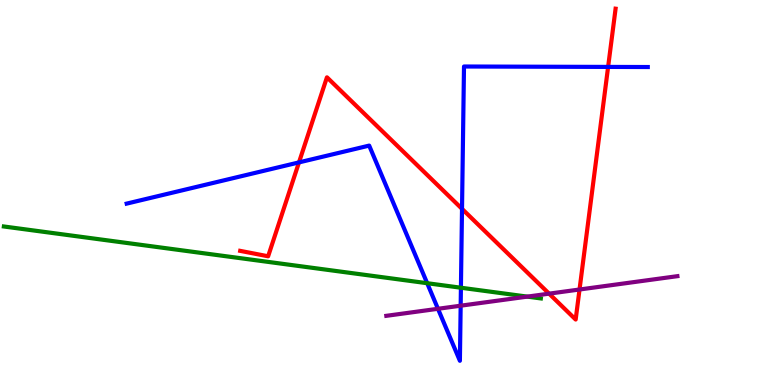[{'lines': ['blue', 'red'], 'intersections': [{'x': 3.86, 'y': 5.78}, {'x': 5.96, 'y': 4.58}, {'x': 7.85, 'y': 8.26}]}, {'lines': ['green', 'red'], 'intersections': []}, {'lines': ['purple', 'red'], 'intersections': [{'x': 7.09, 'y': 2.37}, {'x': 7.48, 'y': 2.48}]}, {'lines': ['blue', 'green'], 'intersections': [{'x': 5.51, 'y': 2.64}, {'x': 5.95, 'y': 2.53}]}, {'lines': ['blue', 'purple'], 'intersections': [{'x': 5.65, 'y': 1.98}, {'x': 5.94, 'y': 2.06}]}, {'lines': ['green', 'purple'], 'intersections': [{'x': 6.8, 'y': 2.3}]}]